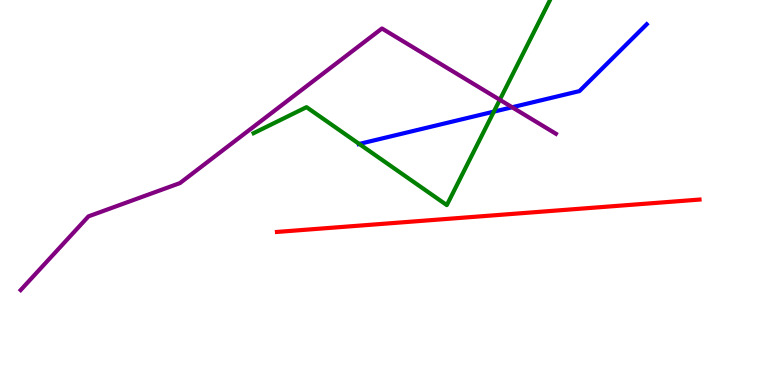[{'lines': ['blue', 'red'], 'intersections': []}, {'lines': ['green', 'red'], 'intersections': []}, {'lines': ['purple', 'red'], 'intersections': []}, {'lines': ['blue', 'green'], 'intersections': [{'x': 4.64, 'y': 6.26}, {'x': 6.37, 'y': 7.1}]}, {'lines': ['blue', 'purple'], 'intersections': [{'x': 6.61, 'y': 7.21}]}, {'lines': ['green', 'purple'], 'intersections': [{'x': 6.45, 'y': 7.41}]}]